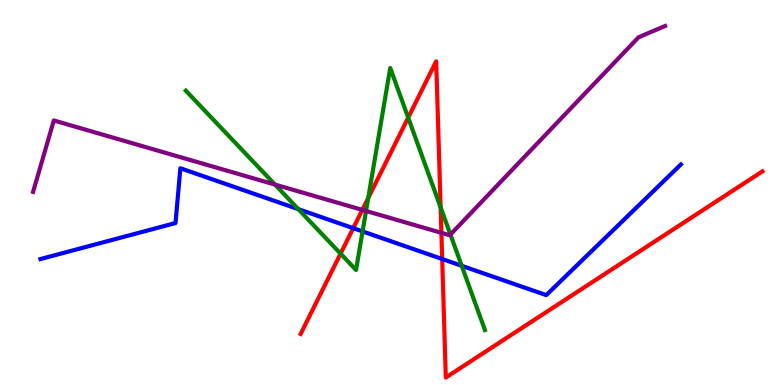[{'lines': ['blue', 'red'], 'intersections': [{'x': 4.56, 'y': 4.07}, {'x': 5.71, 'y': 3.27}]}, {'lines': ['green', 'red'], 'intersections': [{'x': 4.39, 'y': 3.41}, {'x': 4.75, 'y': 4.86}, {'x': 5.27, 'y': 6.94}, {'x': 5.69, 'y': 4.61}]}, {'lines': ['purple', 'red'], 'intersections': [{'x': 4.68, 'y': 4.55}, {'x': 5.7, 'y': 3.95}]}, {'lines': ['blue', 'green'], 'intersections': [{'x': 3.85, 'y': 4.57}, {'x': 4.68, 'y': 3.99}, {'x': 5.96, 'y': 3.1}]}, {'lines': ['blue', 'purple'], 'intersections': []}, {'lines': ['green', 'purple'], 'intersections': [{'x': 3.55, 'y': 5.21}, {'x': 4.72, 'y': 4.52}, {'x': 5.81, 'y': 3.91}]}]